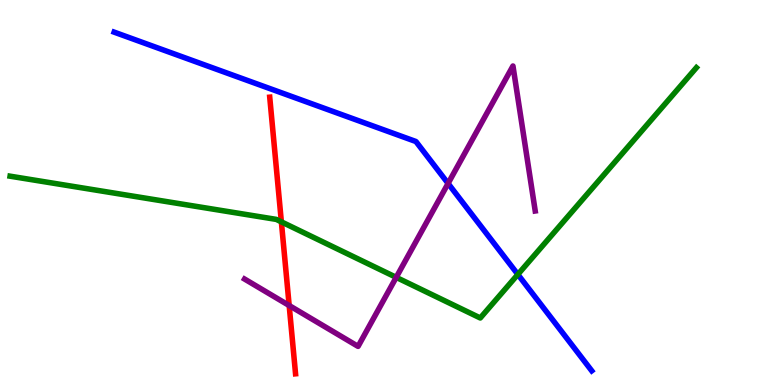[{'lines': ['blue', 'red'], 'intersections': []}, {'lines': ['green', 'red'], 'intersections': [{'x': 3.63, 'y': 4.24}]}, {'lines': ['purple', 'red'], 'intersections': [{'x': 3.73, 'y': 2.06}]}, {'lines': ['blue', 'green'], 'intersections': [{'x': 6.68, 'y': 2.87}]}, {'lines': ['blue', 'purple'], 'intersections': [{'x': 5.78, 'y': 5.24}]}, {'lines': ['green', 'purple'], 'intersections': [{'x': 5.11, 'y': 2.8}]}]